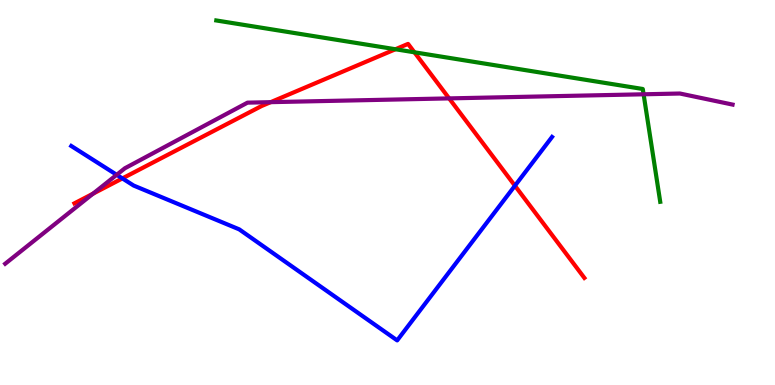[{'lines': ['blue', 'red'], 'intersections': [{'x': 1.58, 'y': 5.37}, {'x': 6.64, 'y': 5.18}]}, {'lines': ['green', 'red'], 'intersections': [{'x': 5.1, 'y': 8.72}, {'x': 5.35, 'y': 8.64}]}, {'lines': ['purple', 'red'], 'intersections': [{'x': 1.2, 'y': 4.97}, {'x': 3.49, 'y': 7.35}, {'x': 5.8, 'y': 7.44}]}, {'lines': ['blue', 'green'], 'intersections': []}, {'lines': ['blue', 'purple'], 'intersections': [{'x': 1.51, 'y': 5.46}]}, {'lines': ['green', 'purple'], 'intersections': [{'x': 8.3, 'y': 7.55}]}]